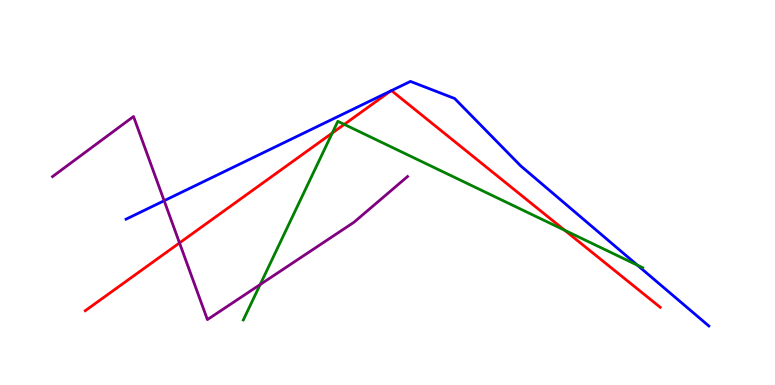[{'lines': ['blue', 'red'], 'intersections': [{'x': 5.04, 'y': 7.64}, {'x': 5.05, 'y': 7.65}]}, {'lines': ['green', 'red'], 'intersections': [{'x': 4.29, 'y': 6.55}, {'x': 4.44, 'y': 6.77}, {'x': 7.29, 'y': 4.02}]}, {'lines': ['purple', 'red'], 'intersections': [{'x': 2.32, 'y': 3.69}]}, {'lines': ['blue', 'green'], 'intersections': [{'x': 8.22, 'y': 3.11}]}, {'lines': ['blue', 'purple'], 'intersections': [{'x': 2.12, 'y': 4.79}]}, {'lines': ['green', 'purple'], 'intersections': [{'x': 3.36, 'y': 2.61}]}]